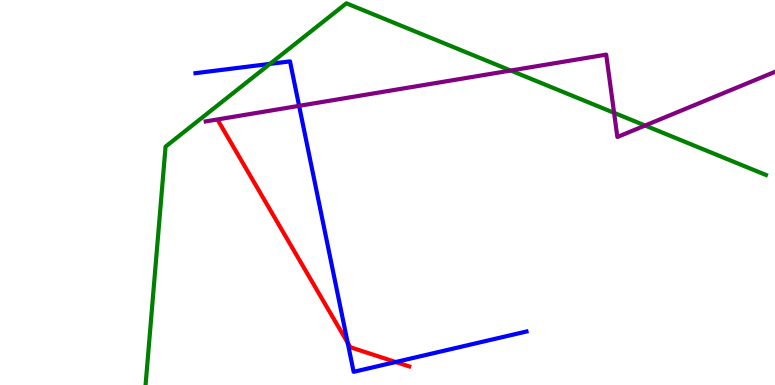[{'lines': ['blue', 'red'], 'intersections': [{'x': 4.49, 'y': 1.1}, {'x': 5.11, 'y': 0.597}]}, {'lines': ['green', 'red'], 'intersections': []}, {'lines': ['purple', 'red'], 'intersections': []}, {'lines': ['blue', 'green'], 'intersections': [{'x': 3.48, 'y': 8.34}]}, {'lines': ['blue', 'purple'], 'intersections': [{'x': 3.86, 'y': 7.25}]}, {'lines': ['green', 'purple'], 'intersections': [{'x': 6.59, 'y': 8.17}, {'x': 7.92, 'y': 7.07}, {'x': 8.32, 'y': 6.74}]}]